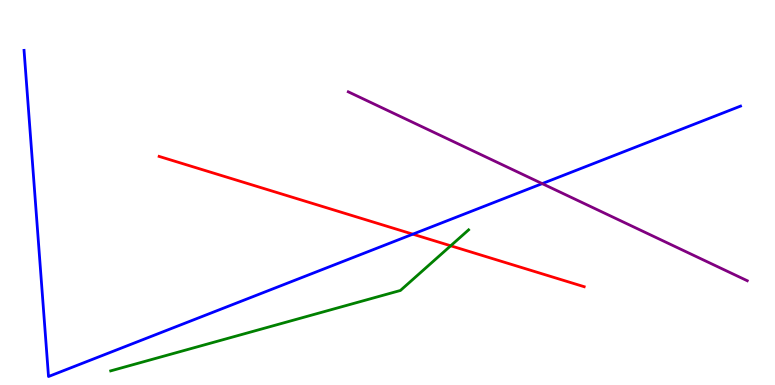[{'lines': ['blue', 'red'], 'intersections': [{'x': 5.33, 'y': 3.92}]}, {'lines': ['green', 'red'], 'intersections': [{'x': 5.82, 'y': 3.62}]}, {'lines': ['purple', 'red'], 'intersections': []}, {'lines': ['blue', 'green'], 'intersections': []}, {'lines': ['blue', 'purple'], 'intersections': [{'x': 7.0, 'y': 5.23}]}, {'lines': ['green', 'purple'], 'intersections': []}]